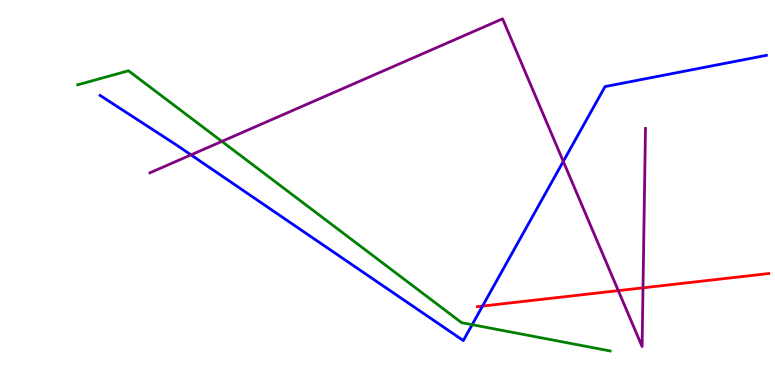[{'lines': ['blue', 'red'], 'intersections': [{'x': 6.23, 'y': 2.05}]}, {'lines': ['green', 'red'], 'intersections': []}, {'lines': ['purple', 'red'], 'intersections': [{'x': 7.98, 'y': 2.45}, {'x': 8.3, 'y': 2.52}]}, {'lines': ['blue', 'green'], 'intersections': [{'x': 6.09, 'y': 1.57}]}, {'lines': ['blue', 'purple'], 'intersections': [{'x': 2.46, 'y': 5.98}, {'x': 7.27, 'y': 5.81}]}, {'lines': ['green', 'purple'], 'intersections': [{'x': 2.86, 'y': 6.33}]}]